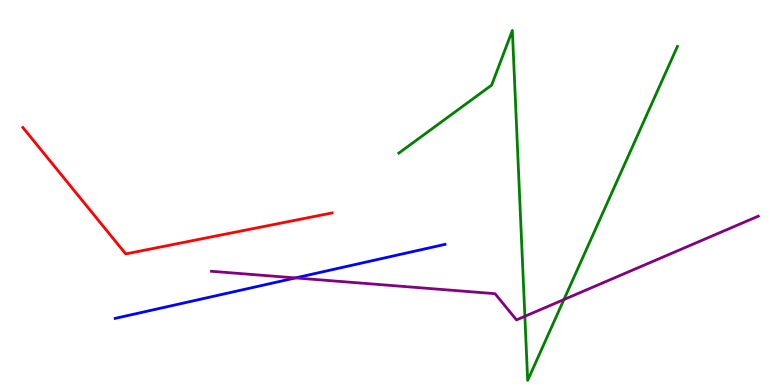[{'lines': ['blue', 'red'], 'intersections': []}, {'lines': ['green', 'red'], 'intersections': []}, {'lines': ['purple', 'red'], 'intersections': []}, {'lines': ['blue', 'green'], 'intersections': []}, {'lines': ['blue', 'purple'], 'intersections': [{'x': 3.81, 'y': 2.78}]}, {'lines': ['green', 'purple'], 'intersections': [{'x': 6.77, 'y': 1.78}, {'x': 7.28, 'y': 2.22}]}]